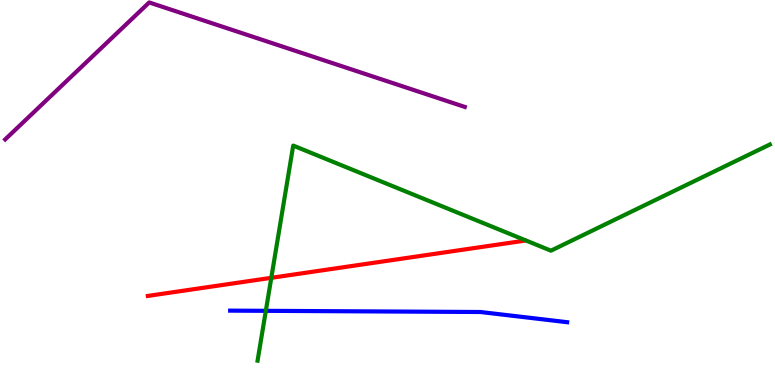[{'lines': ['blue', 'red'], 'intersections': []}, {'lines': ['green', 'red'], 'intersections': [{'x': 3.5, 'y': 2.78}]}, {'lines': ['purple', 'red'], 'intersections': []}, {'lines': ['blue', 'green'], 'intersections': [{'x': 3.43, 'y': 1.93}]}, {'lines': ['blue', 'purple'], 'intersections': []}, {'lines': ['green', 'purple'], 'intersections': []}]